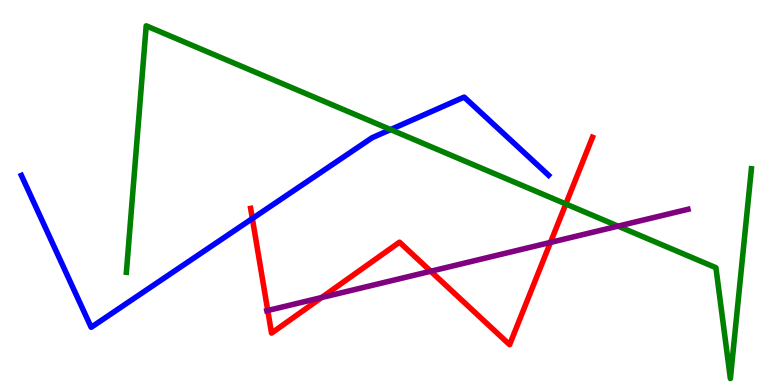[{'lines': ['blue', 'red'], 'intersections': [{'x': 3.26, 'y': 4.32}]}, {'lines': ['green', 'red'], 'intersections': [{'x': 7.3, 'y': 4.7}]}, {'lines': ['purple', 'red'], 'intersections': [{'x': 3.45, 'y': 1.93}, {'x': 4.15, 'y': 2.27}, {'x': 5.56, 'y': 2.95}, {'x': 7.1, 'y': 3.7}]}, {'lines': ['blue', 'green'], 'intersections': [{'x': 5.04, 'y': 6.63}]}, {'lines': ['blue', 'purple'], 'intersections': []}, {'lines': ['green', 'purple'], 'intersections': [{'x': 7.97, 'y': 4.13}]}]